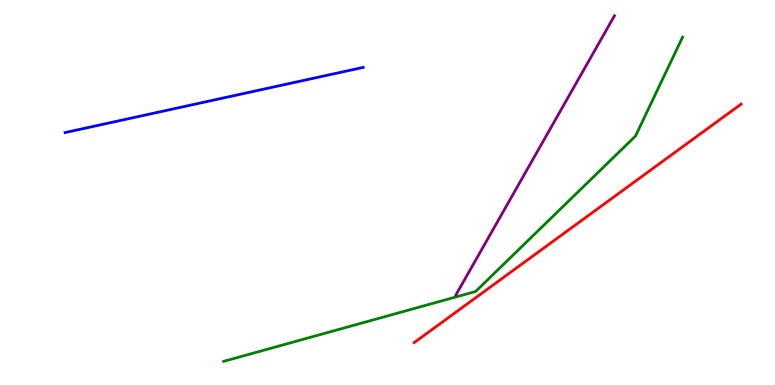[{'lines': ['blue', 'red'], 'intersections': []}, {'lines': ['green', 'red'], 'intersections': []}, {'lines': ['purple', 'red'], 'intersections': []}, {'lines': ['blue', 'green'], 'intersections': []}, {'lines': ['blue', 'purple'], 'intersections': []}, {'lines': ['green', 'purple'], 'intersections': []}]